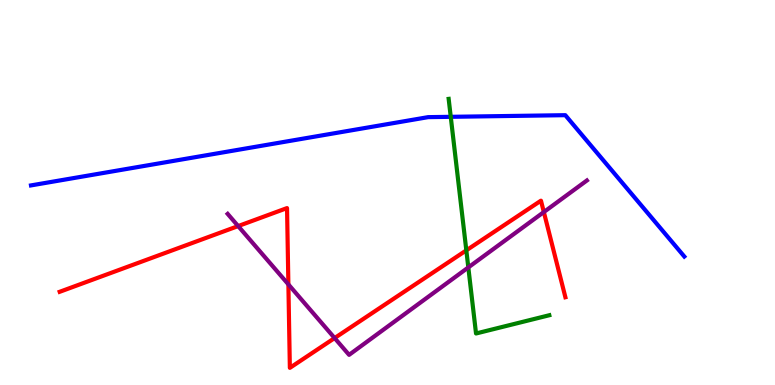[{'lines': ['blue', 'red'], 'intersections': []}, {'lines': ['green', 'red'], 'intersections': [{'x': 6.02, 'y': 3.5}]}, {'lines': ['purple', 'red'], 'intersections': [{'x': 3.07, 'y': 4.13}, {'x': 3.72, 'y': 2.61}, {'x': 4.32, 'y': 1.22}, {'x': 7.02, 'y': 4.49}]}, {'lines': ['blue', 'green'], 'intersections': [{'x': 5.82, 'y': 6.97}]}, {'lines': ['blue', 'purple'], 'intersections': []}, {'lines': ['green', 'purple'], 'intersections': [{'x': 6.04, 'y': 3.05}]}]